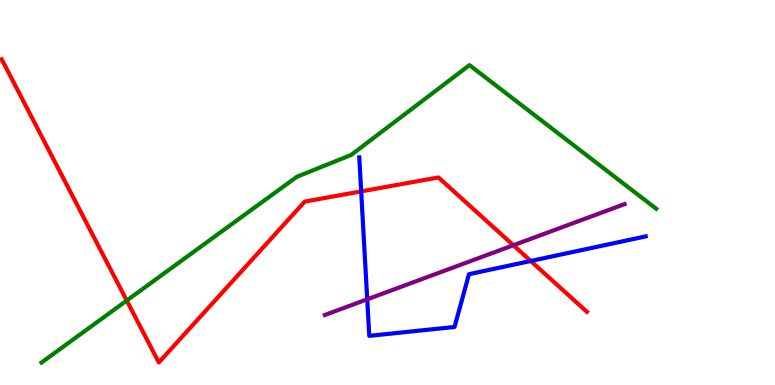[{'lines': ['blue', 'red'], 'intersections': [{'x': 4.66, 'y': 5.03}, {'x': 6.85, 'y': 3.22}]}, {'lines': ['green', 'red'], 'intersections': [{'x': 1.64, 'y': 2.19}]}, {'lines': ['purple', 'red'], 'intersections': [{'x': 6.62, 'y': 3.63}]}, {'lines': ['blue', 'green'], 'intersections': []}, {'lines': ['blue', 'purple'], 'intersections': [{'x': 4.74, 'y': 2.23}]}, {'lines': ['green', 'purple'], 'intersections': []}]